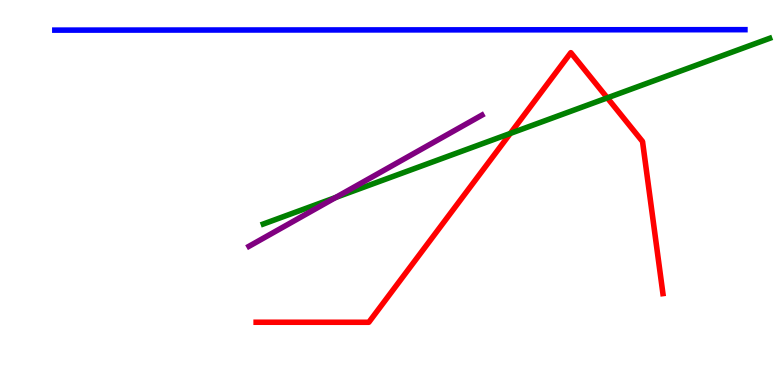[{'lines': ['blue', 'red'], 'intersections': []}, {'lines': ['green', 'red'], 'intersections': [{'x': 6.58, 'y': 6.53}, {'x': 7.84, 'y': 7.46}]}, {'lines': ['purple', 'red'], 'intersections': []}, {'lines': ['blue', 'green'], 'intersections': []}, {'lines': ['blue', 'purple'], 'intersections': []}, {'lines': ['green', 'purple'], 'intersections': [{'x': 4.33, 'y': 4.87}]}]